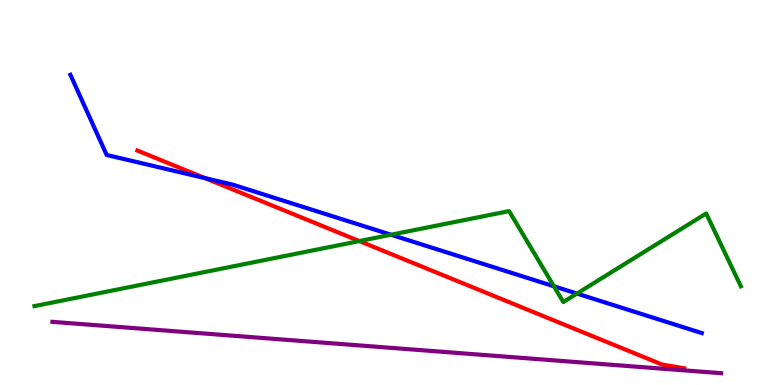[{'lines': ['blue', 'red'], 'intersections': [{'x': 2.64, 'y': 5.37}]}, {'lines': ['green', 'red'], 'intersections': [{'x': 4.64, 'y': 3.74}]}, {'lines': ['purple', 'red'], 'intersections': []}, {'lines': ['blue', 'green'], 'intersections': [{'x': 5.05, 'y': 3.9}, {'x': 7.15, 'y': 2.56}, {'x': 7.44, 'y': 2.37}]}, {'lines': ['blue', 'purple'], 'intersections': []}, {'lines': ['green', 'purple'], 'intersections': []}]